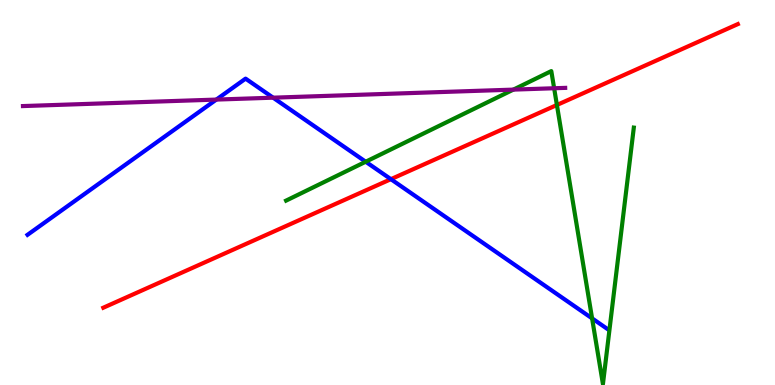[{'lines': ['blue', 'red'], 'intersections': [{'x': 5.04, 'y': 5.35}]}, {'lines': ['green', 'red'], 'intersections': [{'x': 7.19, 'y': 7.27}]}, {'lines': ['purple', 'red'], 'intersections': []}, {'lines': ['blue', 'green'], 'intersections': [{'x': 4.72, 'y': 5.8}, {'x': 7.64, 'y': 1.73}]}, {'lines': ['blue', 'purple'], 'intersections': [{'x': 2.79, 'y': 7.41}, {'x': 3.52, 'y': 7.46}]}, {'lines': ['green', 'purple'], 'intersections': [{'x': 6.62, 'y': 7.67}, {'x': 7.15, 'y': 7.71}]}]